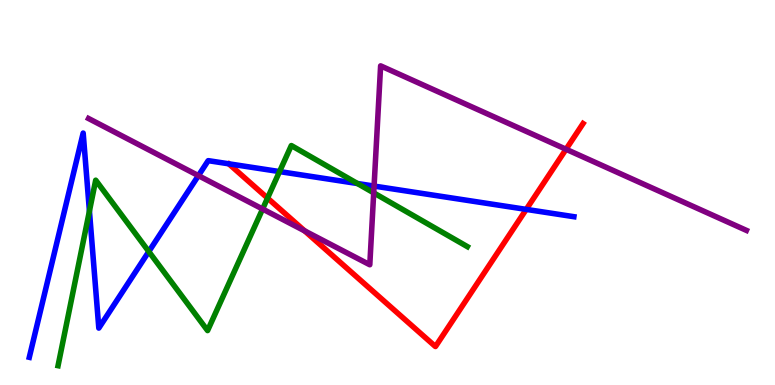[{'lines': ['blue', 'red'], 'intersections': [{'x': 6.79, 'y': 4.56}]}, {'lines': ['green', 'red'], 'intersections': [{'x': 3.45, 'y': 4.85}]}, {'lines': ['purple', 'red'], 'intersections': [{'x': 3.93, 'y': 4.0}, {'x': 7.3, 'y': 6.12}]}, {'lines': ['blue', 'green'], 'intersections': [{'x': 1.15, 'y': 4.52}, {'x': 1.92, 'y': 3.47}, {'x': 3.61, 'y': 5.54}, {'x': 4.61, 'y': 5.23}]}, {'lines': ['blue', 'purple'], 'intersections': [{'x': 2.56, 'y': 5.44}, {'x': 4.83, 'y': 5.17}]}, {'lines': ['green', 'purple'], 'intersections': [{'x': 3.39, 'y': 4.57}, {'x': 4.82, 'y': 4.99}]}]